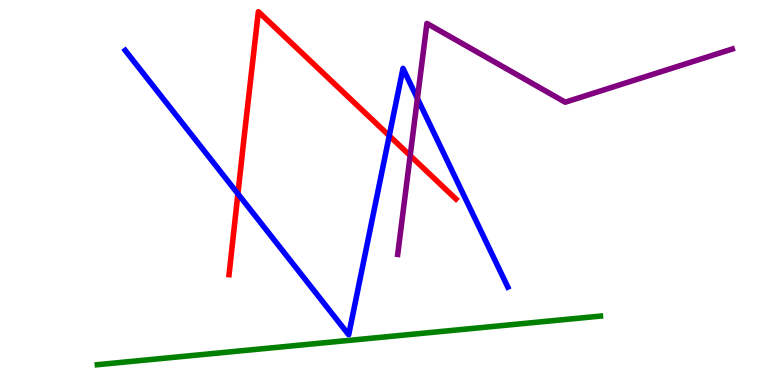[{'lines': ['blue', 'red'], 'intersections': [{'x': 3.07, 'y': 4.97}, {'x': 5.02, 'y': 6.47}]}, {'lines': ['green', 'red'], 'intersections': []}, {'lines': ['purple', 'red'], 'intersections': [{'x': 5.29, 'y': 5.96}]}, {'lines': ['blue', 'green'], 'intersections': []}, {'lines': ['blue', 'purple'], 'intersections': [{'x': 5.39, 'y': 7.44}]}, {'lines': ['green', 'purple'], 'intersections': []}]